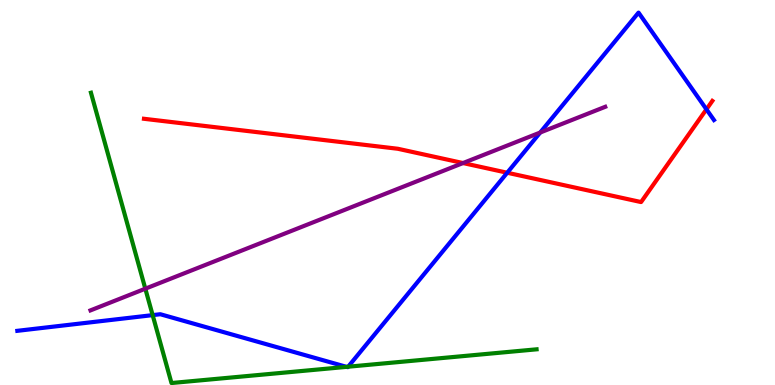[{'lines': ['blue', 'red'], 'intersections': [{'x': 6.54, 'y': 5.51}, {'x': 9.12, 'y': 7.16}]}, {'lines': ['green', 'red'], 'intersections': []}, {'lines': ['purple', 'red'], 'intersections': [{'x': 5.97, 'y': 5.76}]}, {'lines': ['blue', 'green'], 'intersections': [{'x': 1.97, 'y': 1.82}, {'x': 4.47, 'y': 0.471}, {'x': 4.49, 'y': 0.475}]}, {'lines': ['blue', 'purple'], 'intersections': [{'x': 6.97, 'y': 6.56}]}, {'lines': ['green', 'purple'], 'intersections': [{'x': 1.88, 'y': 2.5}]}]